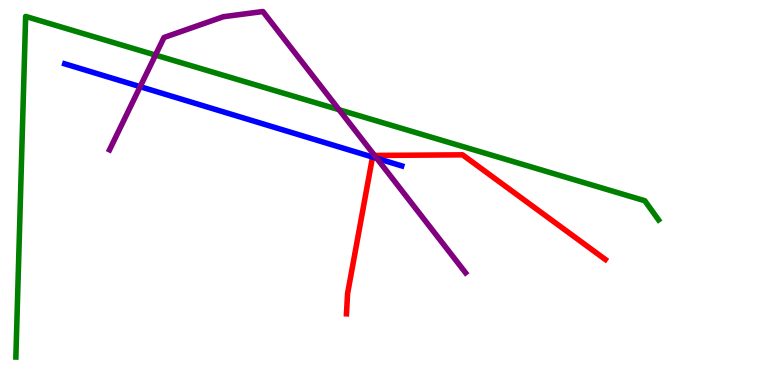[{'lines': ['blue', 'red'], 'intersections': [{'x': 4.81, 'y': 5.92}]}, {'lines': ['green', 'red'], 'intersections': []}, {'lines': ['purple', 'red'], 'intersections': [{'x': 4.83, 'y': 5.96}]}, {'lines': ['blue', 'green'], 'intersections': []}, {'lines': ['blue', 'purple'], 'intersections': [{'x': 1.81, 'y': 7.75}, {'x': 4.86, 'y': 5.89}]}, {'lines': ['green', 'purple'], 'intersections': [{'x': 2.01, 'y': 8.57}, {'x': 4.38, 'y': 7.15}]}]